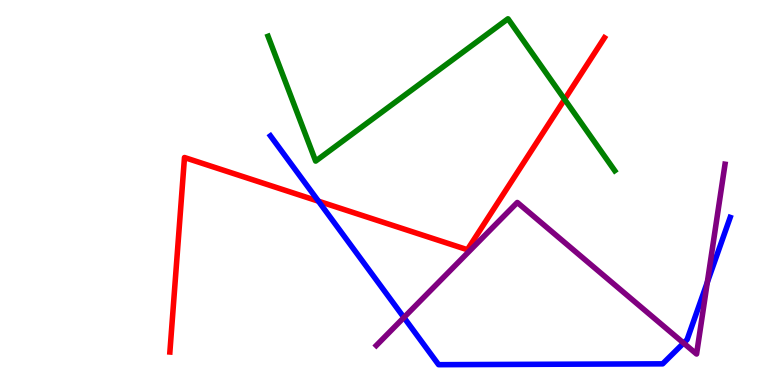[{'lines': ['blue', 'red'], 'intersections': [{'x': 4.11, 'y': 4.77}]}, {'lines': ['green', 'red'], 'intersections': [{'x': 7.29, 'y': 7.42}]}, {'lines': ['purple', 'red'], 'intersections': []}, {'lines': ['blue', 'green'], 'intersections': []}, {'lines': ['blue', 'purple'], 'intersections': [{'x': 5.21, 'y': 1.75}, {'x': 8.82, 'y': 1.09}, {'x': 9.13, 'y': 2.67}]}, {'lines': ['green', 'purple'], 'intersections': []}]